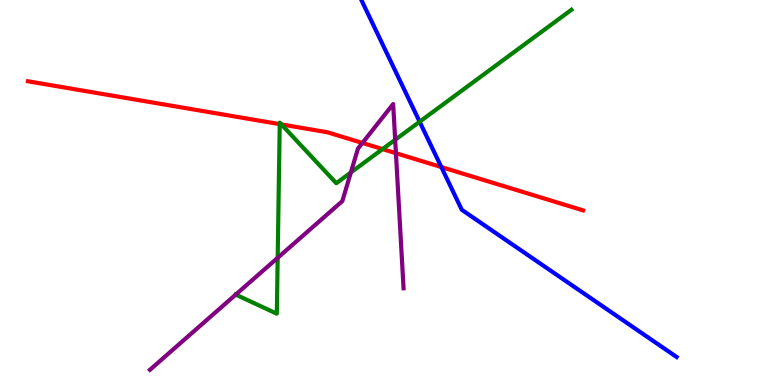[{'lines': ['blue', 'red'], 'intersections': [{'x': 5.69, 'y': 5.66}]}, {'lines': ['green', 'red'], 'intersections': [{'x': 3.61, 'y': 6.78}, {'x': 3.63, 'y': 6.77}, {'x': 4.94, 'y': 6.13}]}, {'lines': ['purple', 'red'], 'intersections': [{'x': 4.68, 'y': 6.29}, {'x': 5.11, 'y': 6.02}]}, {'lines': ['blue', 'green'], 'intersections': [{'x': 5.41, 'y': 6.84}]}, {'lines': ['blue', 'purple'], 'intersections': []}, {'lines': ['green', 'purple'], 'intersections': [{'x': 3.04, 'y': 2.35}, {'x': 3.58, 'y': 3.3}, {'x': 4.53, 'y': 5.52}, {'x': 5.1, 'y': 6.37}]}]